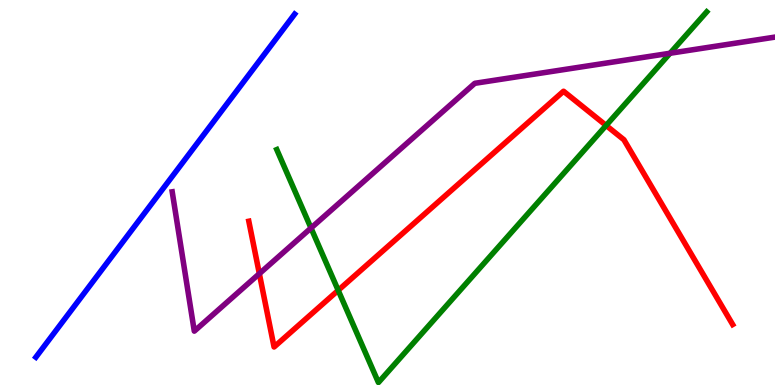[{'lines': ['blue', 'red'], 'intersections': []}, {'lines': ['green', 'red'], 'intersections': [{'x': 4.36, 'y': 2.46}, {'x': 7.82, 'y': 6.74}]}, {'lines': ['purple', 'red'], 'intersections': [{'x': 3.35, 'y': 2.89}]}, {'lines': ['blue', 'green'], 'intersections': []}, {'lines': ['blue', 'purple'], 'intersections': []}, {'lines': ['green', 'purple'], 'intersections': [{'x': 4.01, 'y': 4.08}, {'x': 8.65, 'y': 8.62}]}]